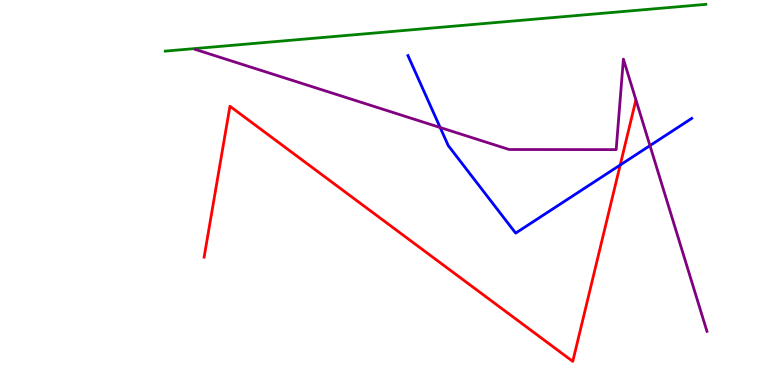[{'lines': ['blue', 'red'], 'intersections': [{'x': 8.0, 'y': 5.71}]}, {'lines': ['green', 'red'], 'intersections': []}, {'lines': ['purple', 'red'], 'intersections': []}, {'lines': ['blue', 'green'], 'intersections': []}, {'lines': ['blue', 'purple'], 'intersections': [{'x': 5.68, 'y': 6.69}, {'x': 8.39, 'y': 6.22}]}, {'lines': ['green', 'purple'], 'intersections': []}]